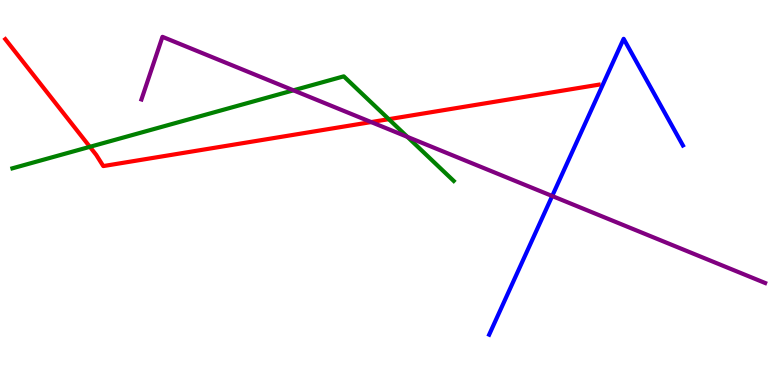[{'lines': ['blue', 'red'], 'intersections': []}, {'lines': ['green', 'red'], 'intersections': [{'x': 1.16, 'y': 6.19}, {'x': 5.02, 'y': 6.9}]}, {'lines': ['purple', 'red'], 'intersections': [{'x': 4.79, 'y': 6.83}]}, {'lines': ['blue', 'green'], 'intersections': []}, {'lines': ['blue', 'purple'], 'intersections': [{'x': 7.13, 'y': 4.91}]}, {'lines': ['green', 'purple'], 'intersections': [{'x': 3.79, 'y': 7.65}, {'x': 5.26, 'y': 6.44}]}]